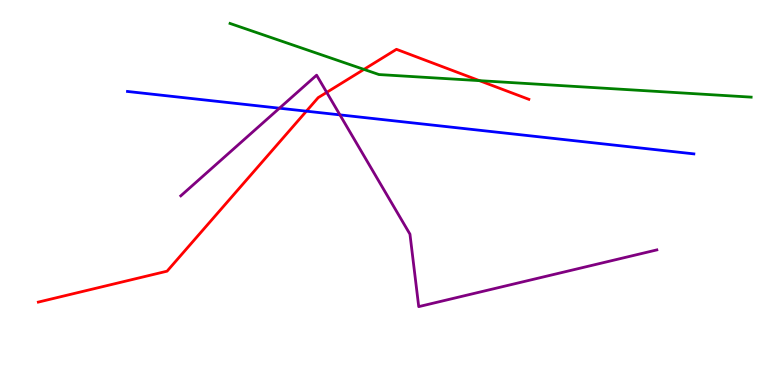[{'lines': ['blue', 'red'], 'intersections': [{'x': 3.95, 'y': 7.11}]}, {'lines': ['green', 'red'], 'intersections': [{'x': 4.7, 'y': 8.2}, {'x': 6.19, 'y': 7.91}]}, {'lines': ['purple', 'red'], 'intersections': [{'x': 4.22, 'y': 7.6}]}, {'lines': ['blue', 'green'], 'intersections': []}, {'lines': ['blue', 'purple'], 'intersections': [{'x': 3.61, 'y': 7.19}, {'x': 4.39, 'y': 7.02}]}, {'lines': ['green', 'purple'], 'intersections': []}]